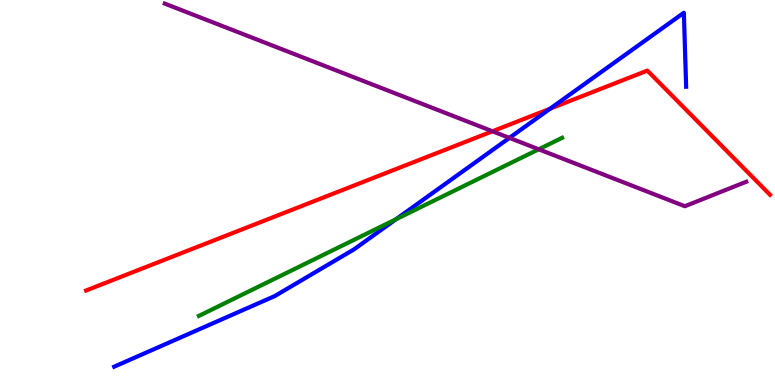[{'lines': ['blue', 'red'], 'intersections': [{'x': 7.1, 'y': 7.18}]}, {'lines': ['green', 'red'], 'intersections': []}, {'lines': ['purple', 'red'], 'intersections': [{'x': 6.35, 'y': 6.59}]}, {'lines': ['blue', 'green'], 'intersections': [{'x': 5.11, 'y': 4.3}]}, {'lines': ['blue', 'purple'], 'intersections': [{'x': 6.57, 'y': 6.42}]}, {'lines': ['green', 'purple'], 'intersections': [{'x': 6.95, 'y': 6.12}]}]